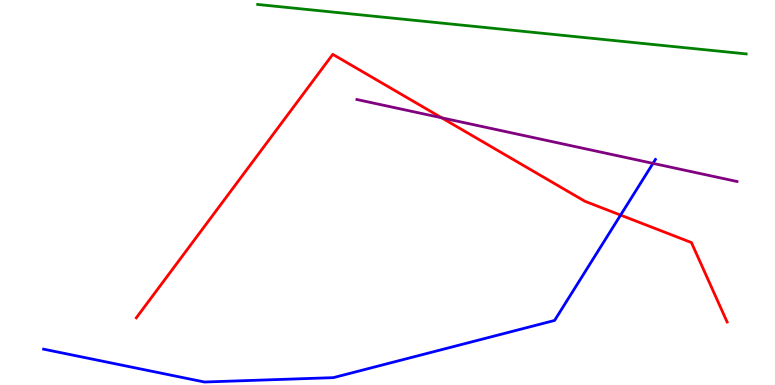[{'lines': ['blue', 'red'], 'intersections': [{'x': 8.01, 'y': 4.41}]}, {'lines': ['green', 'red'], 'intersections': []}, {'lines': ['purple', 'red'], 'intersections': [{'x': 5.7, 'y': 6.94}]}, {'lines': ['blue', 'green'], 'intersections': []}, {'lines': ['blue', 'purple'], 'intersections': [{'x': 8.43, 'y': 5.76}]}, {'lines': ['green', 'purple'], 'intersections': []}]